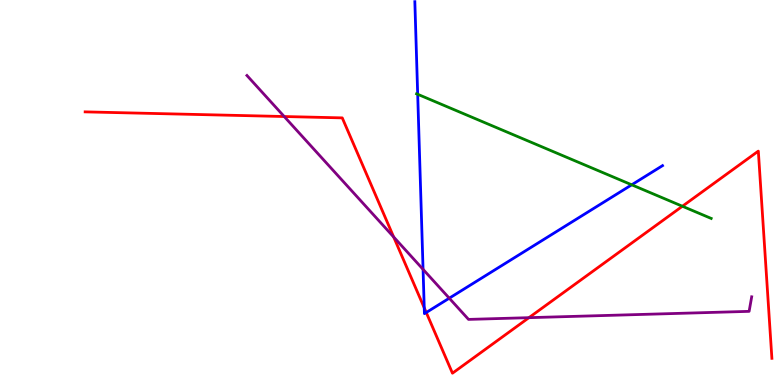[{'lines': ['blue', 'red'], 'intersections': [{'x': 5.47, 'y': 2.0}, {'x': 5.5, 'y': 1.88}]}, {'lines': ['green', 'red'], 'intersections': [{'x': 8.81, 'y': 4.64}]}, {'lines': ['purple', 'red'], 'intersections': [{'x': 3.67, 'y': 6.97}, {'x': 5.08, 'y': 3.84}, {'x': 6.82, 'y': 1.75}]}, {'lines': ['blue', 'green'], 'intersections': [{'x': 5.39, 'y': 7.55}, {'x': 8.15, 'y': 5.2}]}, {'lines': ['blue', 'purple'], 'intersections': [{'x': 5.46, 'y': 3.0}, {'x': 5.8, 'y': 2.25}]}, {'lines': ['green', 'purple'], 'intersections': []}]